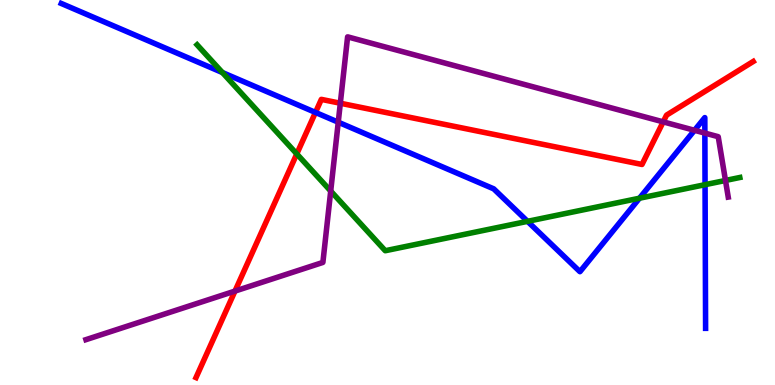[{'lines': ['blue', 'red'], 'intersections': [{'x': 4.07, 'y': 7.08}]}, {'lines': ['green', 'red'], 'intersections': [{'x': 3.83, 'y': 6.0}]}, {'lines': ['purple', 'red'], 'intersections': [{'x': 3.03, 'y': 2.44}, {'x': 4.39, 'y': 7.32}, {'x': 8.56, 'y': 6.83}]}, {'lines': ['blue', 'green'], 'intersections': [{'x': 2.87, 'y': 8.12}, {'x': 6.81, 'y': 4.25}, {'x': 8.25, 'y': 4.85}, {'x': 9.1, 'y': 5.2}]}, {'lines': ['blue', 'purple'], 'intersections': [{'x': 4.36, 'y': 6.83}, {'x': 8.96, 'y': 6.62}, {'x': 9.1, 'y': 6.54}]}, {'lines': ['green', 'purple'], 'intersections': [{'x': 4.27, 'y': 5.04}, {'x': 9.36, 'y': 5.31}]}]